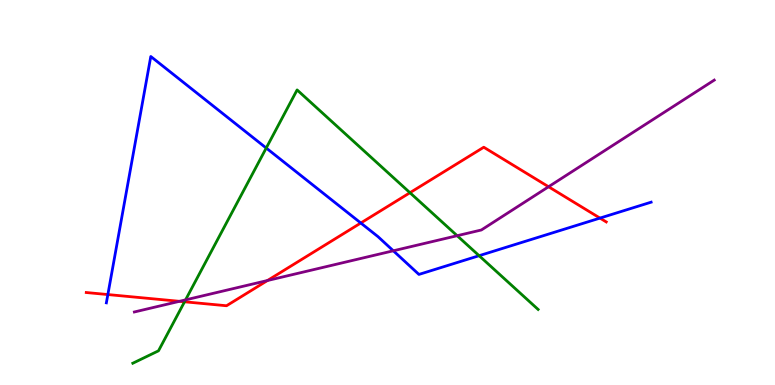[{'lines': ['blue', 'red'], 'intersections': [{'x': 1.39, 'y': 2.35}, {'x': 4.66, 'y': 4.21}, {'x': 7.74, 'y': 4.34}]}, {'lines': ['green', 'red'], 'intersections': [{'x': 2.38, 'y': 2.16}, {'x': 5.29, 'y': 4.99}]}, {'lines': ['purple', 'red'], 'intersections': [{'x': 2.32, 'y': 2.17}, {'x': 3.45, 'y': 2.71}, {'x': 7.08, 'y': 5.15}]}, {'lines': ['blue', 'green'], 'intersections': [{'x': 3.44, 'y': 6.16}, {'x': 6.18, 'y': 3.36}]}, {'lines': ['blue', 'purple'], 'intersections': [{'x': 5.07, 'y': 3.49}]}, {'lines': ['green', 'purple'], 'intersections': [{'x': 2.39, 'y': 2.21}, {'x': 5.9, 'y': 3.88}]}]